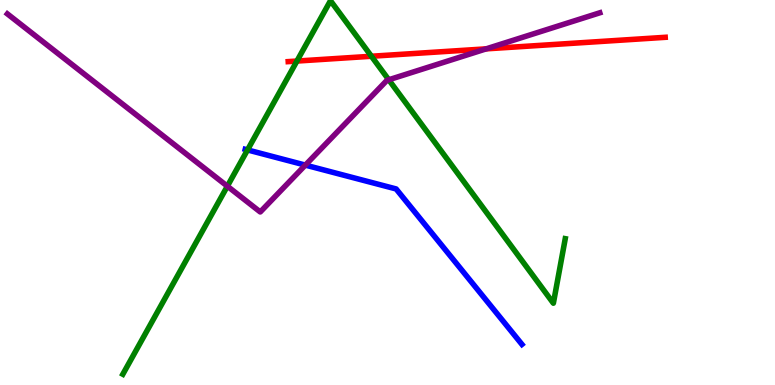[{'lines': ['blue', 'red'], 'intersections': []}, {'lines': ['green', 'red'], 'intersections': [{'x': 3.83, 'y': 8.41}, {'x': 4.79, 'y': 8.54}]}, {'lines': ['purple', 'red'], 'intersections': [{'x': 6.27, 'y': 8.73}]}, {'lines': ['blue', 'green'], 'intersections': [{'x': 3.19, 'y': 6.11}]}, {'lines': ['blue', 'purple'], 'intersections': [{'x': 3.94, 'y': 5.71}]}, {'lines': ['green', 'purple'], 'intersections': [{'x': 2.93, 'y': 5.16}, {'x': 5.02, 'y': 7.93}]}]